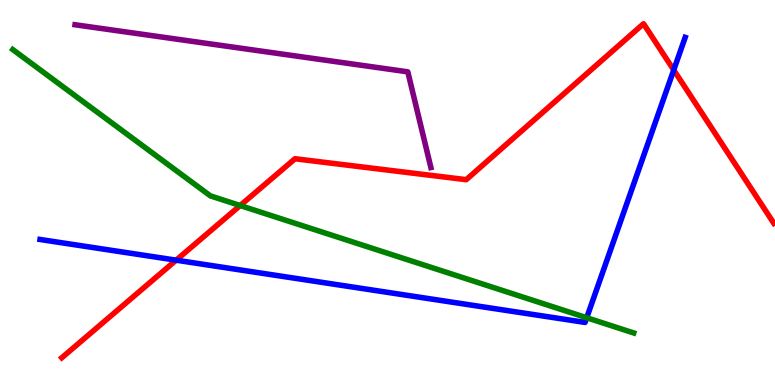[{'lines': ['blue', 'red'], 'intersections': [{'x': 2.27, 'y': 3.24}, {'x': 8.69, 'y': 8.18}]}, {'lines': ['green', 'red'], 'intersections': [{'x': 3.1, 'y': 4.66}]}, {'lines': ['purple', 'red'], 'intersections': []}, {'lines': ['blue', 'green'], 'intersections': [{'x': 7.57, 'y': 1.75}]}, {'lines': ['blue', 'purple'], 'intersections': []}, {'lines': ['green', 'purple'], 'intersections': []}]